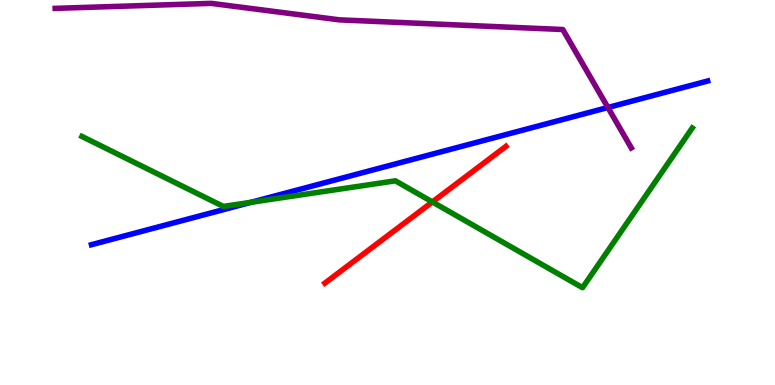[{'lines': ['blue', 'red'], 'intersections': []}, {'lines': ['green', 'red'], 'intersections': [{'x': 5.58, 'y': 4.75}]}, {'lines': ['purple', 'red'], 'intersections': []}, {'lines': ['blue', 'green'], 'intersections': [{'x': 3.24, 'y': 4.75}]}, {'lines': ['blue', 'purple'], 'intersections': [{'x': 7.84, 'y': 7.21}]}, {'lines': ['green', 'purple'], 'intersections': []}]